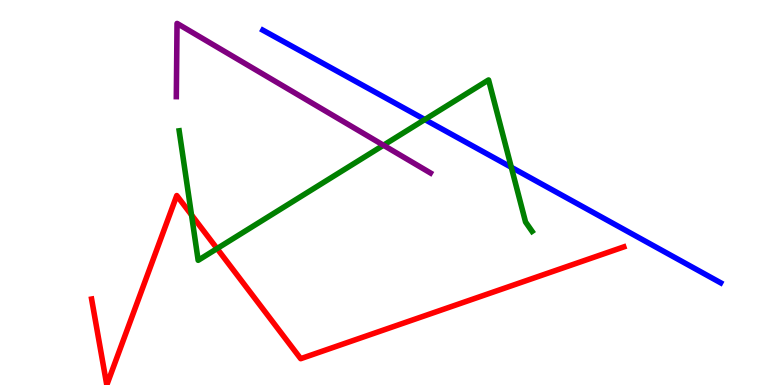[{'lines': ['blue', 'red'], 'intersections': []}, {'lines': ['green', 'red'], 'intersections': [{'x': 2.47, 'y': 4.42}, {'x': 2.8, 'y': 3.54}]}, {'lines': ['purple', 'red'], 'intersections': []}, {'lines': ['blue', 'green'], 'intersections': [{'x': 5.48, 'y': 6.89}, {'x': 6.6, 'y': 5.66}]}, {'lines': ['blue', 'purple'], 'intersections': []}, {'lines': ['green', 'purple'], 'intersections': [{'x': 4.95, 'y': 6.23}]}]